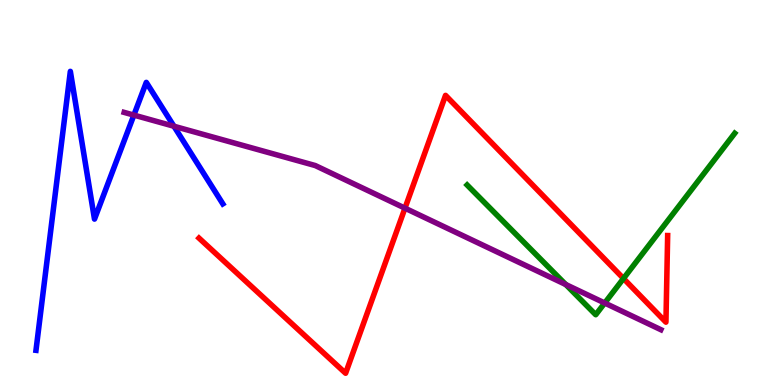[{'lines': ['blue', 'red'], 'intersections': []}, {'lines': ['green', 'red'], 'intersections': [{'x': 8.04, 'y': 2.77}]}, {'lines': ['purple', 'red'], 'intersections': [{'x': 5.23, 'y': 4.59}]}, {'lines': ['blue', 'green'], 'intersections': []}, {'lines': ['blue', 'purple'], 'intersections': [{'x': 1.73, 'y': 7.01}, {'x': 2.24, 'y': 6.72}]}, {'lines': ['green', 'purple'], 'intersections': [{'x': 7.3, 'y': 2.61}, {'x': 7.8, 'y': 2.13}]}]